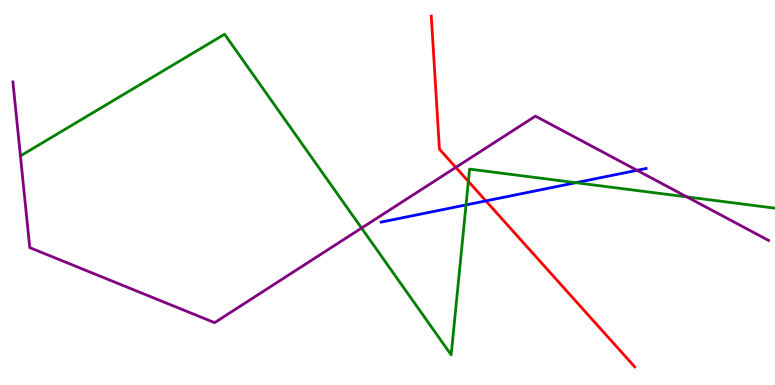[{'lines': ['blue', 'red'], 'intersections': [{'x': 6.27, 'y': 4.78}]}, {'lines': ['green', 'red'], 'intersections': [{'x': 6.04, 'y': 5.29}]}, {'lines': ['purple', 'red'], 'intersections': [{'x': 5.88, 'y': 5.65}]}, {'lines': ['blue', 'green'], 'intersections': [{'x': 6.01, 'y': 4.68}, {'x': 7.43, 'y': 5.25}]}, {'lines': ['blue', 'purple'], 'intersections': [{'x': 8.22, 'y': 5.58}]}, {'lines': ['green', 'purple'], 'intersections': [{'x': 4.67, 'y': 4.08}, {'x': 8.86, 'y': 4.89}]}]